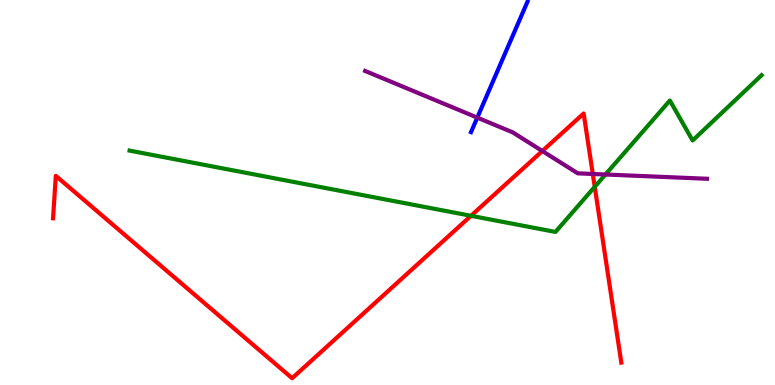[{'lines': ['blue', 'red'], 'intersections': []}, {'lines': ['green', 'red'], 'intersections': [{'x': 6.08, 'y': 4.39}, {'x': 7.67, 'y': 5.15}]}, {'lines': ['purple', 'red'], 'intersections': [{'x': 7.0, 'y': 6.08}, {'x': 7.65, 'y': 5.48}]}, {'lines': ['blue', 'green'], 'intersections': []}, {'lines': ['blue', 'purple'], 'intersections': [{'x': 6.16, 'y': 6.94}]}, {'lines': ['green', 'purple'], 'intersections': [{'x': 7.81, 'y': 5.47}]}]